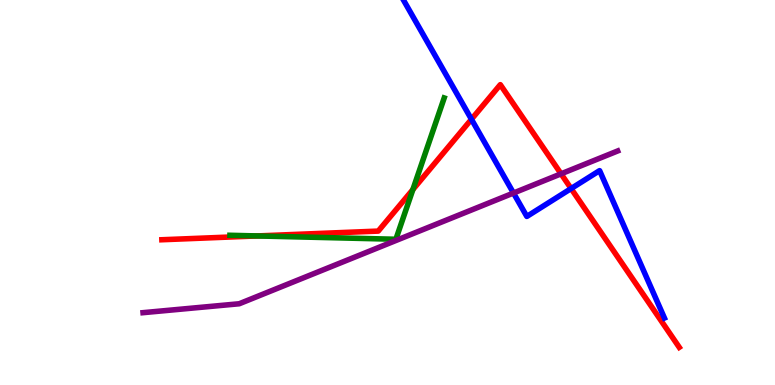[{'lines': ['blue', 'red'], 'intersections': [{'x': 6.08, 'y': 6.9}, {'x': 7.37, 'y': 5.1}]}, {'lines': ['green', 'red'], 'intersections': [{'x': 3.32, 'y': 3.87}, {'x': 5.33, 'y': 5.08}]}, {'lines': ['purple', 'red'], 'intersections': [{'x': 7.24, 'y': 5.49}]}, {'lines': ['blue', 'green'], 'intersections': []}, {'lines': ['blue', 'purple'], 'intersections': [{'x': 6.63, 'y': 4.99}]}, {'lines': ['green', 'purple'], 'intersections': []}]